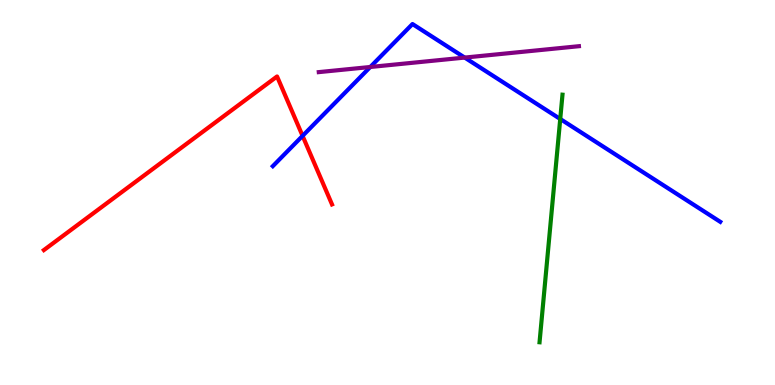[{'lines': ['blue', 'red'], 'intersections': [{'x': 3.9, 'y': 6.47}]}, {'lines': ['green', 'red'], 'intersections': []}, {'lines': ['purple', 'red'], 'intersections': []}, {'lines': ['blue', 'green'], 'intersections': [{'x': 7.23, 'y': 6.91}]}, {'lines': ['blue', 'purple'], 'intersections': [{'x': 4.78, 'y': 8.26}, {'x': 6.0, 'y': 8.5}]}, {'lines': ['green', 'purple'], 'intersections': []}]